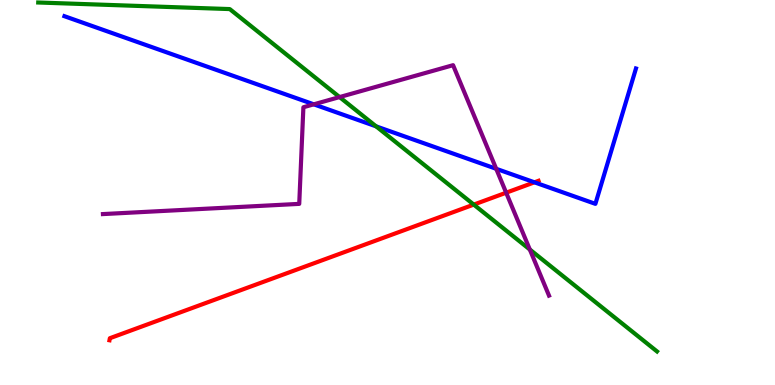[{'lines': ['blue', 'red'], 'intersections': [{'x': 6.9, 'y': 5.26}]}, {'lines': ['green', 'red'], 'intersections': [{'x': 6.11, 'y': 4.69}]}, {'lines': ['purple', 'red'], 'intersections': [{'x': 6.53, 'y': 4.99}]}, {'lines': ['blue', 'green'], 'intersections': [{'x': 4.85, 'y': 6.72}]}, {'lines': ['blue', 'purple'], 'intersections': [{'x': 4.05, 'y': 7.29}, {'x': 6.4, 'y': 5.62}]}, {'lines': ['green', 'purple'], 'intersections': [{'x': 4.38, 'y': 7.48}, {'x': 6.84, 'y': 3.52}]}]